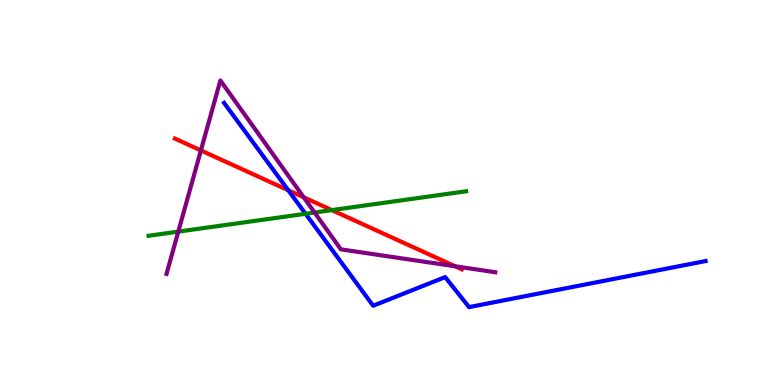[{'lines': ['blue', 'red'], 'intersections': [{'x': 3.72, 'y': 5.06}]}, {'lines': ['green', 'red'], 'intersections': [{'x': 4.28, 'y': 4.54}]}, {'lines': ['purple', 'red'], 'intersections': [{'x': 2.59, 'y': 6.09}, {'x': 3.92, 'y': 4.88}, {'x': 5.87, 'y': 3.08}]}, {'lines': ['blue', 'green'], 'intersections': [{'x': 3.94, 'y': 4.45}]}, {'lines': ['blue', 'purple'], 'intersections': []}, {'lines': ['green', 'purple'], 'intersections': [{'x': 2.3, 'y': 3.98}, {'x': 4.06, 'y': 4.48}]}]